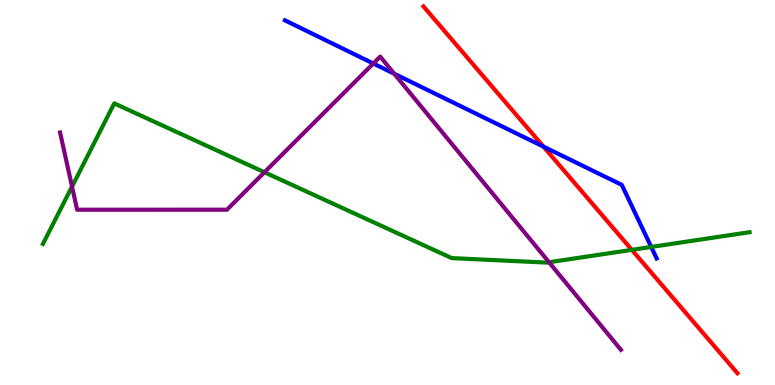[{'lines': ['blue', 'red'], 'intersections': [{'x': 7.01, 'y': 6.19}]}, {'lines': ['green', 'red'], 'intersections': [{'x': 8.15, 'y': 3.51}]}, {'lines': ['purple', 'red'], 'intersections': []}, {'lines': ['blue', 'green'], 'intersections': [{'x': 8.4, 'y': 3.59}]}, {'lines': ['blue', 'purple'], 'intersections': [{'x': 4.82, 'y': 8.35}, {'x': 5.09, 'y': 8.09}]}, {'lines': ['green', 'purple'], 'intersections': [{'x': 0.929, 'y': 5.15}, {'x': 3.41, 'y': 5.53}, {'x': 7.08, 'y': 3.19}]}]